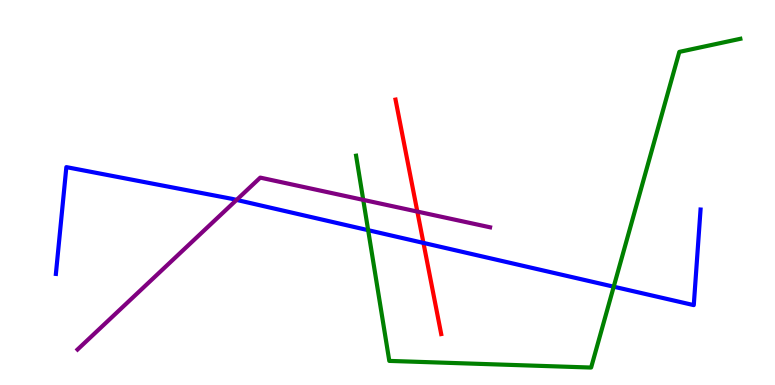[{'lines': ['blue', 'red'], 'intersections': [{'x': 5.46, 'y': 3.69}]}, {'lines': ['green', 'red'], 'intersections': []}, {'lines': ['purple', 'red'], 'intersections': [{'x': 5.39, 'y': 4.5}]}, {'lines': ['blue', 'green'], 'intersections': [{'x': 4.75, 'y': 4.02}, {'x': 7.92, 'y': 2.55}]}, {'lines': ['blue', 'purple'], 'intersections': [{'x': 3.05, 'y': 4.81}]}, {'lines': ['green', 'purple'], 'intersections': [{'x': 4.69, 'y': 4.81}]}]